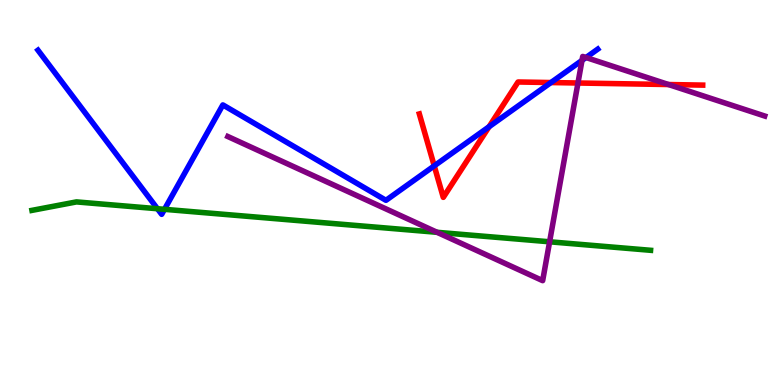[{'lines': ['blue', 'red'], 'intersections': [{'x': 5.6, 'y': 5.69}, {'x': 6.31, 'y': 6.71}, {'x': 7.11, 'y': 7.86}]}, {'lines': ['green', 'red'], 'intersections': []}, {'lines': ['purple', 'red'], 'intersections': [{'x': 7.46, 'y': 7.84}, {'x': 8.63, 'y': 7.8}]}, {'lines': ['blue', 'green'], 'intersections': [{'x': 2.03, 'y': 4.58}, {'x': 2.12, 'y': 4.56}]}, {'lines': ['blue', 'purple'], 'intersections': [{'x': 7.51, 'y': 8.43}, {'x': 7.56, 'y': 8.51}]}, {'lines': ['green', 'purple'], 'intersections': [{'x': 5.64, 'y': 3.97}, {'x': 7.09, 'y': 3.72}]}]